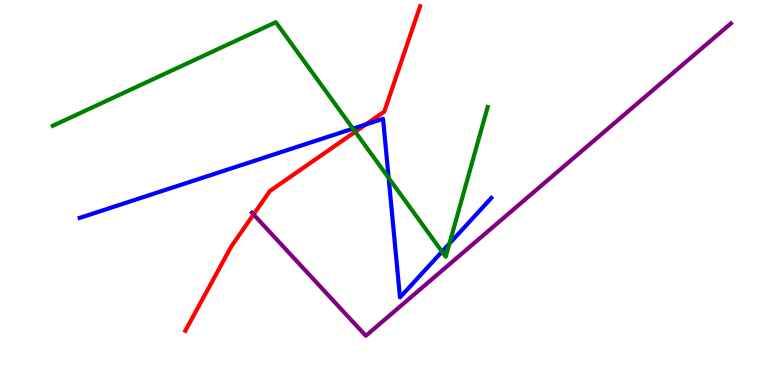[{'lines': ['blue', 'red'], 'intersections': [{'x': 4.72, 'y': 6.77}]}, {'lines': ['green', 'red'], 'intersections': [{'x': 4.58, 'y': 6.58}]}, {'lines': ['purple', 'red'], 'intersections': [{'x': 3.27, 'y': 4.43}]}, {'lines': ['blue', 'green'], 'intersections': [{'x': 4.55, 'y': 6.66}, {'x': 5.01, 'y': 5.38}, {'x': 5.7, 'y': 3.46}, {'x': 5.8, 'y': 3.67}]}, {'lines': ['blue', 'purple'], 'intersections': []}, {'lines': ['green', 'purple'], 'intersections': []}]